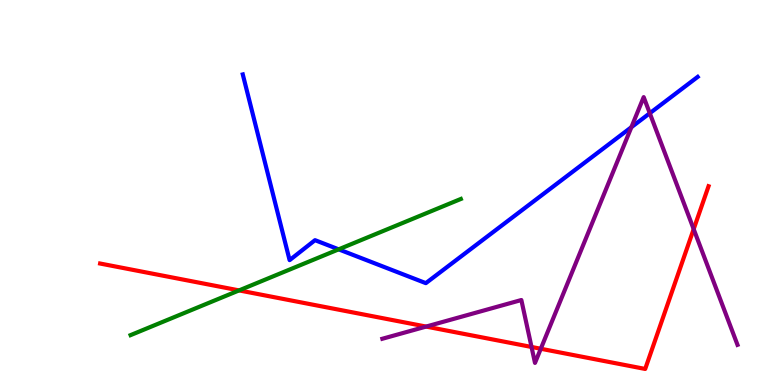[{'lines': ['blue', 'red'], 'intersections': []}, {'lines': ['green', 'red'], 'intersections': [{'x': 3.08, 'y': 2.46}]}, {'lines': ['purple', 'red'], 'intersections': [{'x': 5.5, 'y': 1.52}, {'x': 6.86, 'y': 0.988}, {'x': 6.98, 'y': 0.941}, {'x': 8.95, 'y': 4.05}]}, {'lines': ['blue', 'green'], 'intersections': [{'x': 4.37, 'y': 3.52}]}, {'lines': ['blue', 'purple'], 'intersections': [{'x': 8.15, 'y': 6.7}, {'x': 8.38, 'y': 7.06}]}, {'lines': ['green', 'purple'], 'intersections': []}]